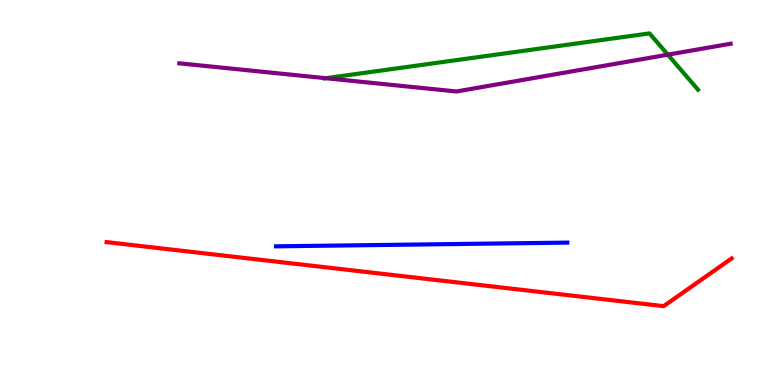[{'lines': ['blue', 'red'], 'intersections': []}, {'lines': ['green', 'red'], 'intersections': []}, {'lines': ['purple', 'red'], 'intersections': []}, {'lines': ['blue', 'green'], 'intersections': []}, {'lines': ['blue', 'purple'], 'intersections': []}, {'lines': ['green', 'purple'], 'intersections': [{'x': 4.2, 'y': 7.97}, {'x': 8.62, 'y': 8.58}]}]